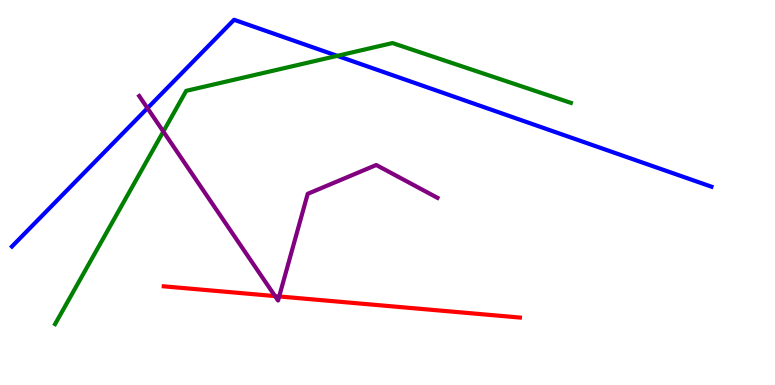[{'lines': ['blue', 'red'], 'intersections': []}, {'lines': ['green', 'red'], 'intersections': []}, {'lines': ['purple', 'red'], 'intersections': [{'x': 3.55, 'y': 2.31}, {'x': 3.6, 'y': 2.3}]}, {'lines': ['blue', 'green'], 'intersections': [{'x': 4.35, 'y': 8.55}]}, {'lines': ['blue', 'purple'], 'intersections': [{'x': 1.9, 'y': 7.19}]}, {'lines': ['green', 'purple'], 'intersections': [{'x': 2.11, 'y': 6.58}]}]